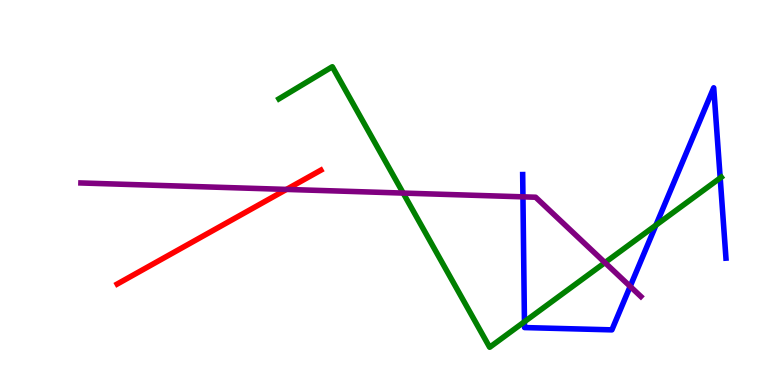[{'lines': ['blue', 'red'], 'intersections': []}, {'lines': ['green', 'red'], 'intersections': []}, {'lines': ['purple', 'red'], 'intersections': [{'x': 3.7, 'y': 5.08}]}, {'lines': ['blue', 'green'], 'intersections': [{'x': 6.77, 'y': 1.64}, {'x': 8.46, 'y': 4.15}, {'x': 9.29, 'y': 5.38}]}, {'lines': ['blue', 'purple'], 'intersections': [{'x': 6.75, 'y': 4.89}, {'x': 8.13, 'y': 2.56}]}, {'lines': ['green', 'purple'], 'intersections': [{'x': 5.2, 'y': 4.98}, {'x': 7.81, 'y': 3.18}]}]